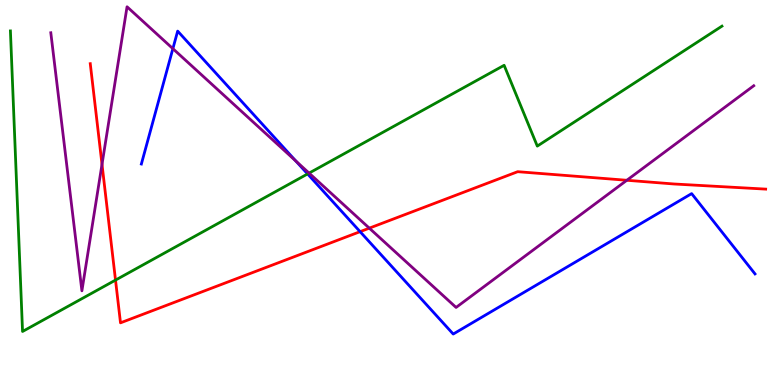[{'lines': ['blue', 'red'], 'intersections': [{'x': 4.65, 'y': 3.98}]}, {'lines': ['green', 'red'], 'intersections': [{'x': 1.49, 'y': 2.72}]}, {'lines': ['purple', 'red'], 'intersections': [{'x': 1.32, 'y': 5.73}, {'x': 4.77, 'y': 4.07}, {'x': 8.09, 'y': 5.32}]}, {'lines': ['blue', 'green'], 'intersections': [{'x': 3.97, 'y': 5.48}]}, {'lines': ['blue', 'purple'], 'intersections': [{'x': 2.23, 'y': 8.74}, {'x': 3.82, 'y': 5.82}]}, {'lines': ['green', 'purple'], 'intersections': [{'x': 3.99, 'y': 5.5}]}]